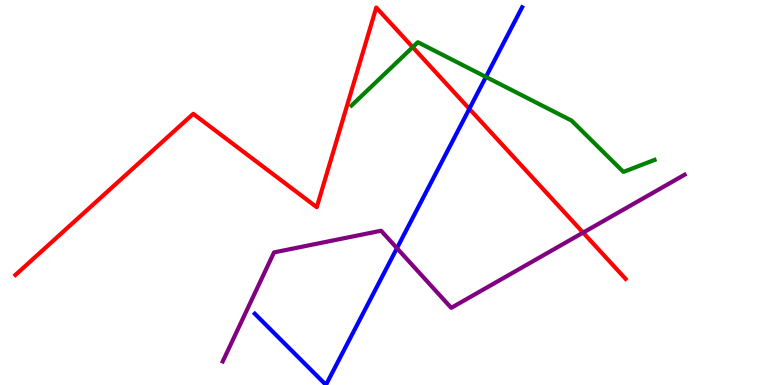[{'lines': ['blue', 'red'], 'intersections': [{'x': 6.06, 'y': 7.17}]}, {'lines': ['green', 'red'], 'intersections': [{'x': 5.33, 'y': 8.77}]}, {'lines': ['purple', 'red'], 'intersections': [{'x': 7.52, 'y': 3.96}]}, {'lines': ['blue', 'green'], 'intersections': [{'x': 6.27, 'y': 8.0}]}, {'lines': ['blue', 'purple'], 'intersections': [{'x': 5.12, 'y': 3.55}]}, {'lines': ['green', 'purple'], 'intersections': []}]